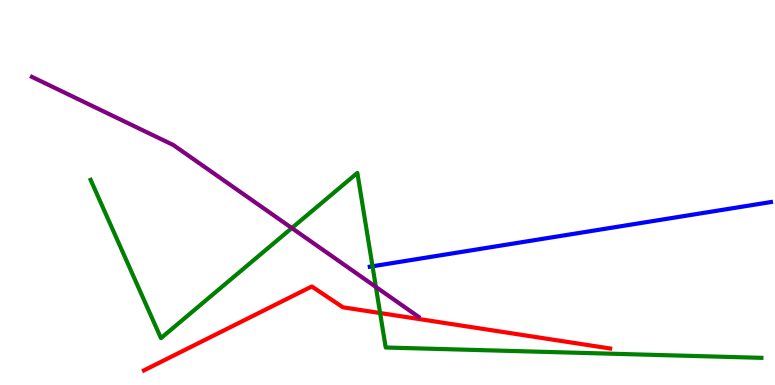[{'lines': ['blue', 'red'], 'intersections': []}, {'lines': ['green', 'red'], 'intersections': [{'x': 4.9, 'y': 1.87}]}, {'lines': ['purple', 'red'], 'intersections': []}, {'lines': ['blue', 'green'], 'intersections': [{'x': 4.81, 'y': 3.08}]}, {'lines': ['blue', 'purple'], 'intersections': []}, {'lines': ['green', 'purple'], 'intersections': [{'x': 3.77, 'y': 4.08}, {'x': 4.85, 'y': 2.55}]}]